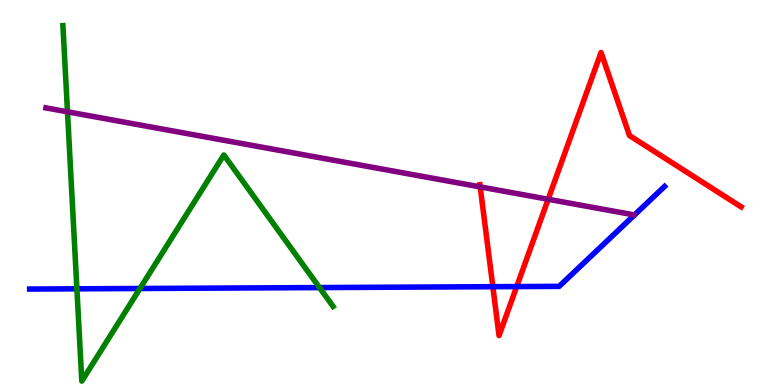[{'lines': ['blue', 'red'], 'intersections': [{'x': 6.36, 'y': 2.55}, {'x': 6.67, 'y': 2.56}]}, {'lines': ['green', 'red'], 'intersections': []}, {'lines': ['purple', 'red'], 'intersections': [{'x': 6.2, 'y': 5.15}, {'x': 7.07, 'y': 4.82}]}, {'lines': ['blue', 'green'], 'intersections': [{'x': 0.992, 'y': 2.5}, {'x': 1.81, 'y': 2.51}, {'x': 4.12, 'y': 2.53}]}, {'lines': ['blue', 'purple'], 'intersections': []}, {'lines': ['green', 'purple'], 'intersections': [{'x': 0.871, 'y': 7.1}]}]